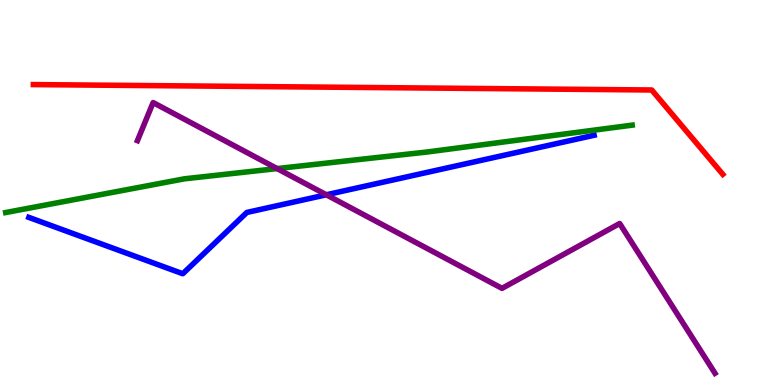[{'lines': ['blue', 'red'], 'intersections': []}, {'lines': ['green', 'red'], 'intersections': []}, {'lines': ['purple', 'red'], 'intersections': []}, {'lines': ['blue', 'green'], 'intersections': []}, {'lines': ['blue', 'purple'], 'intersections': [{'x': 4.21, 'y': 4.94}]}, {'lines': ['green', 'purple'], 'intersections': [{'x': 3.58, 'y': 5.62}]}]